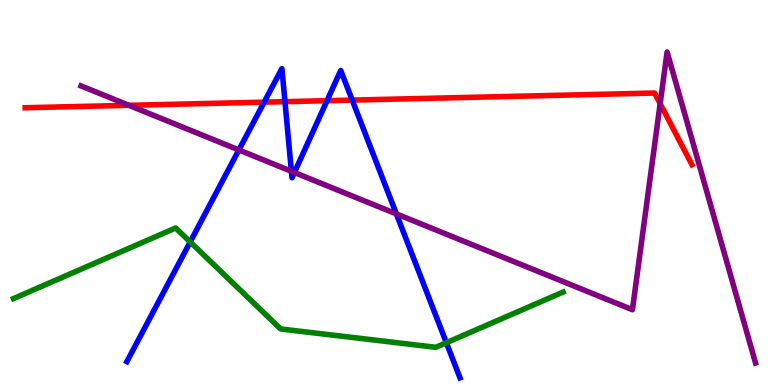[{'lines': ['blue', 'red'], 'intersections': [{'x': 3.41, 'y': 7.35}, {'x': 3.68, 'y': 7.36}, {'x': 4.22, 'y': 7.38}, {'x': 4.55, 'y': 7.4}]}, {'lines': ['green', 'red'], 'intersections': []}, {'lines': ['purple', 'red'], 'intersections': [{'x': 1.66, 'y': 7.26}, {'x': 8.52, 'y': 7.31}]}, {'lines': ['blue', 'green'], 'intersections': [{'x': 2.45, 'y': 3.72}, {'x': 5.76, 'y': 1.1}]}, {'lines': ['blue', 'purple'], 'intersections': [{'x': 3.08, 'y': 6.1}, {'x': 3.76, 'y': 5.55}, {'x': 3.8, 'y': 5.52}, {'x': 5.11, 'y': 4.44}]}, {'lines': ['green', 'purple'], 'intersections': []}]